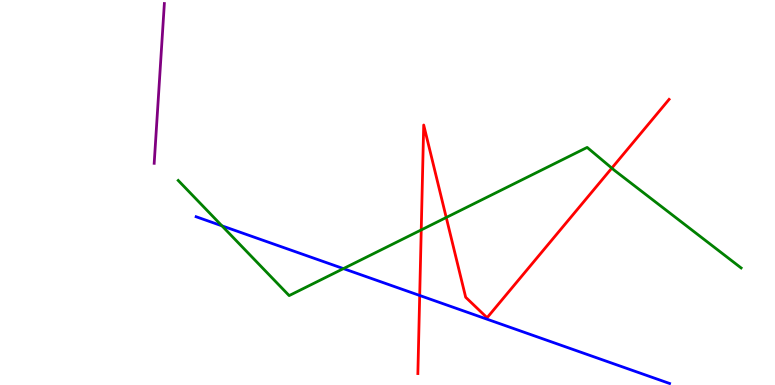[{'lines': ['blue', 'red'], 'intersections': [{'x': 5.42, 'y': 2.33}]}, {'lines': ['green', 'red'], 'intersections': [{'x': 5.44, 'y': 4.03}, {'x': 5.76, 'y': 4.35}, {'x': 7.89, 'y': 5.63}]}, {'lines': ['purple', 'red'], 'intersections': []}, {'lines': ['blue', 'green'], 'intersections': [{'x': 2.86, 'y': 4.13}, {'x': 4.43, 'y': 3.02}]}, {'lines': ['blue', 'purple'], 'intersections': []}, {'lines': ['green', 'purple'], 'intersections': []}]